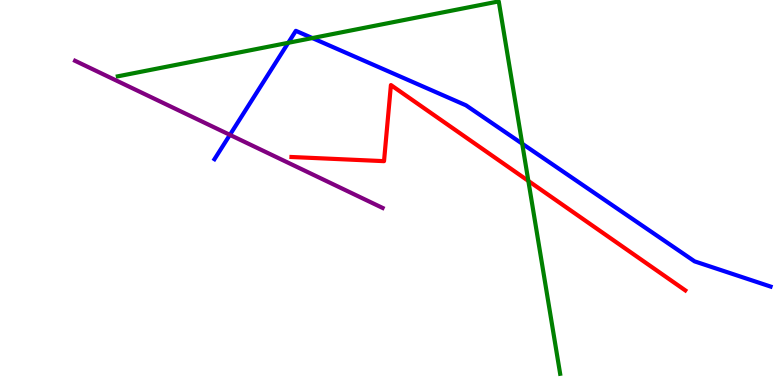[{'lines': ['blue', 'red'], 'intersections': []}, {'lines': ['green', 'red'], 'intersections': [{'x': 6.82, 'y': 5.3}]}, {'lines': ['purple', 'red'], 'intersections': []}, {'lines': ['blue', 'green'], 'intersections': [{'x': 3.72, 'y': 8.89}, {'x': 4.03, 'y': 9.01}, {'x': 6.74, 'y': 6.27}]}, {'lines': ['blue', 'purple'], 'intersections': [{'x': 2.97, 'y': 6.5}]}, {'lines': ['green', 'purple'], 'intersections': []}]